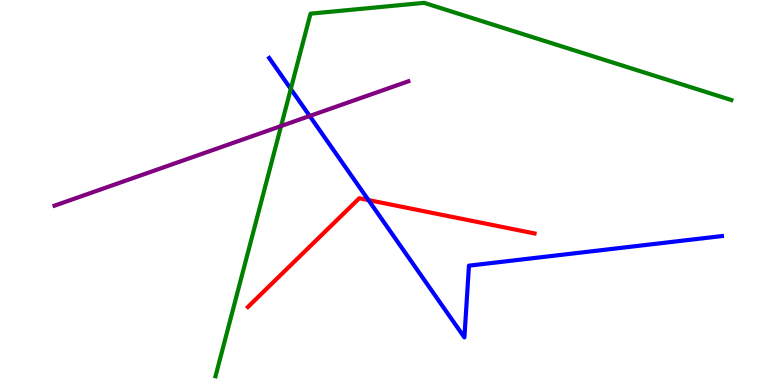[{'lines': ['blue', 'red'], 'intersections': [{'x': 4.75, 'y': 4.8}]}, {'lines': ['green', 'red'], 'intersections': []}, {'lines': ['purple', 'red'], 'intersections': []}, {'lines': ['blue', 'green'], 'intersections': [{'x': 3.75, 'y': 7.69}]}, {'lines': ['blue', 'purple'], 'intersections': [{'x': 4.0, 'y': 6.99}]}, {'lines': ['green', 'purple'], 'intersections': [{'x': 3.63, 'y': 6.73}]}]